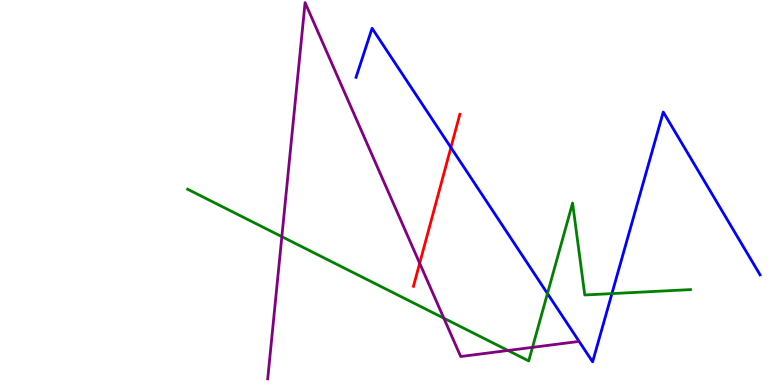[{'lines': ['blue', 'red'], 'intersections': [{'x': 5.82, 'y': 6.17}]}, {'lines': ['green', 'red'], 'intersections': []}, {'lines': ['purple', 'red'], 'intersections': [{'x': 5.42, 'y': 3.16}]}, {'lines': ['blue', 'green'], 'intersections': [{'x': 7.06, 'y': 2.38}, {'x': 7.9, 'y': 2.37}]}, {'lines': ['blue', 'purple'], 'intersections': []}, {'lines': ['green', 'purple'], 'intersections': [{'x': 3.64, 'y': 3.85}, {'x': 5.73, 'y': 1.74}, {'x': 6.55, 'y': 0.897}, {'x': 6.87, 'y': 0.978}]}]